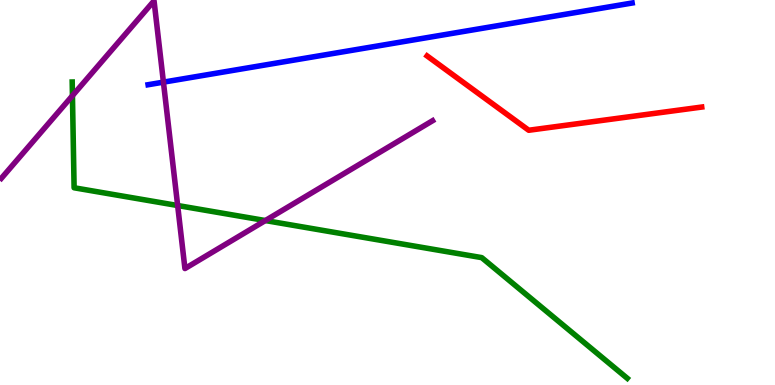[{'lines': ['blue', 'red'], 'intersections': []}, {'lines': ['green', 'red'], 'intersections': []}, {'lines': ['purple', 'red'], 'intersections': []}, {'lines': ['blue', 'green'], 'intersections': []}, {'lines': ['blue', 'purple'], 'intersections': [{'x': 2.11, 'y': 7.87}]}, {'lines': ['green', 'purple'], 'intersections': [{'x': 0.935, 'y': 7.51}, {'x': 2.29, 'y': 4.66}, {'x': 3.42, 'y': 4.27}]}]